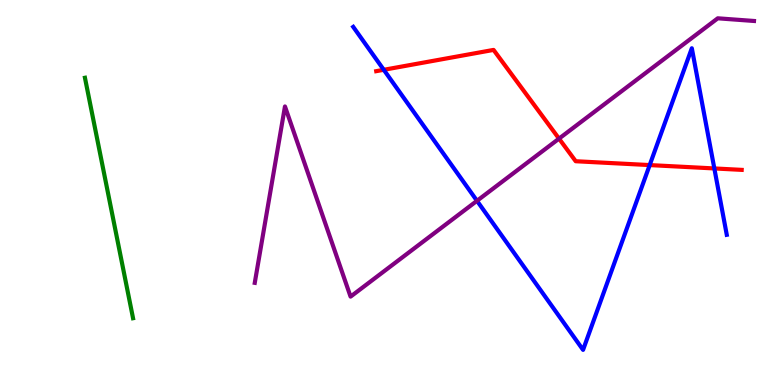[{'lines': ['blue', 'red'], 'intersections': [{'x': 4.95, 'y': 8.19}, {'x': 8.38, 'y': 5.71}, {'x': 9.22, 'y': 5.62}]}, {'lines': ['green', 'red'], 'intersections': []}, {'lines': ['purple', 'red'], 'intersections': [{'x': 7.21, 'y': 6.4}]}, {'lines': ['blue', 'green'], 'intersections': []}, {'lines': ['blue', 'purple'], 'intersections': [{'x': 6.15, 'y': 4.78}]}, {'lines': ['green', 'purple'], 'intersections': []}]